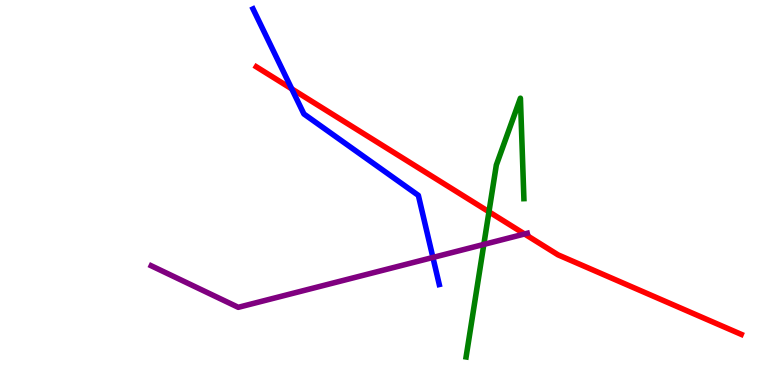[{'lines': ['blue', 'red'], 'intersections': [{'x': 3.76, 'y': 7.69}]}, {'lines': ['green', 'red'], 'intersections': [{'x': 6.31, 'y': 4.5}]}, {'lines': ['purple', 'red'], 'intersections': [{'x': 6.77, 'y': 3.92}]}, {'lines': ['blue', 'green'], 'intersections': []}, {'lines': ['blue', 'purple'], 'intersections': [{'x': 5.59, 'y': 3.31}]}, {'lines': ['green', 'purple'], 'intersections': [{'x': 6.24, 'y': 3.65}]}]